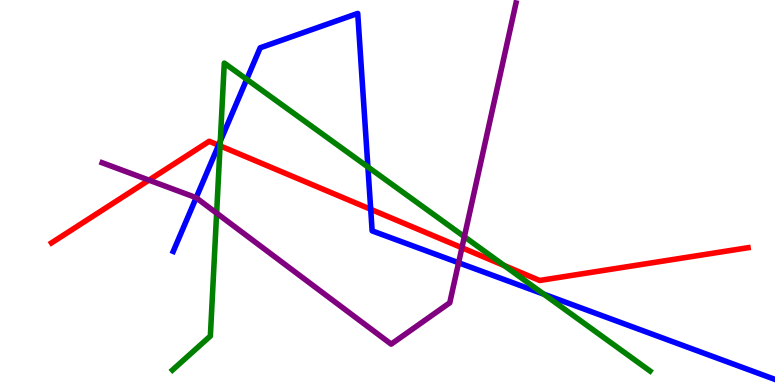[{'lines': ['blue', 'red'], 'intersections': [{'x': 2.82, 'y': 6.23}, {'x': 4.78, 'y': 4.56}]}, {'lines': ['green', 'red'], 'intersections': [{'x': 2.84, 'y': 6.21}, {'x': 6.51, 'y': 3.1}]}, {'lines': ['purple', 'red'], 'intersections': [{'x': 1.92, 'y': 5.32}, {'x': 5.96, 'y': 3.57}]}, {'lines': ['blue', 'green'], 'intersections': [{'x': 2.84, 'y': 6.33}, {'x': 3.18, 'y': 7.94}, {'x': 4.75, 'y': 5.66}, {'x': 7.02, 'y': 2.36}]}, {'lines': ['blue', 'purple'], 'intersections': [{'x': 2.53, 'y': 4.86}, {'x': 5.92, 'y': 3.18}]}, {'lines': ['green', 'purple'], 'intersections': [{'x': 2.8, 'y': 4.46}, {'x': 5.99, 'y': 3.85}]}]